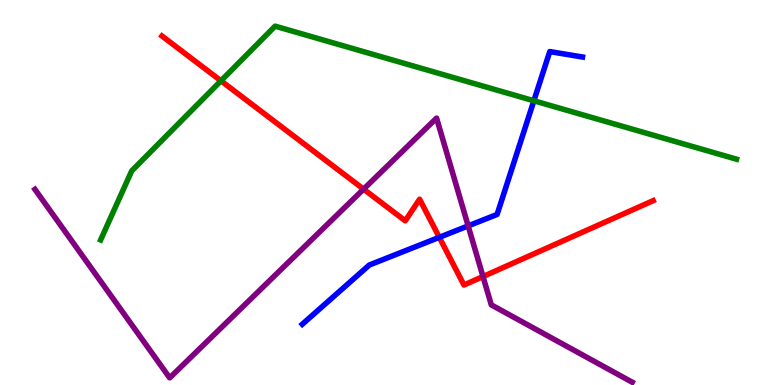[{'lines': ['blue', 'red'], 'intersections': [{'x': 5.67, 'y': 3.84}]}, {'lines': ['green', 'red'], 'intersections': [{'x': 2.85, 'y': 7.9}]}, {'lines': ['purple', 'red'], 'intersections': [{'x': 4.69, 'y': 5.09}, {'x': 6.23, 'y': 2.82}]}, {'lines': ['blue', 'green'], 'intersections': [{'x': 6.89, 'y': 7.38}]}, {'lines': ['blue', 'purple'], 'intersections': [{'x': 6.04, 'y': 4.13}]}, {'lines': ['green', 'purple'], 'intersections': []}]